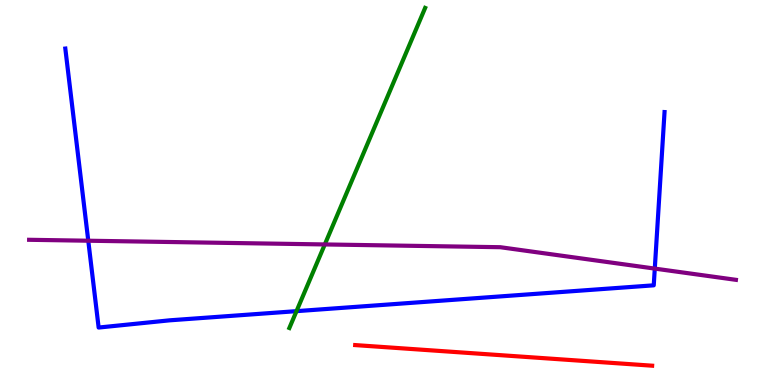[{'lines': ['blue', 'red'], 'intersections': []}, {'lines': ['green', 'red'], 'intersections': []}, {'lines': ['purple', 'red'], 'intersections': []}, {'lines': ['blue', 'green'], 'intersections': [{'x': 3.83, 'y': 1.92}]}, {'lines': ['blue', 'purple'], 'intersections': [{'x': 1.14, 'y': 3.75}, {'x': 8.45, 'y': 3.02}]}, {'lines': ['green', 'purple'], 'intersections': [{'x': 4.19, 'y': 3.65}]}]